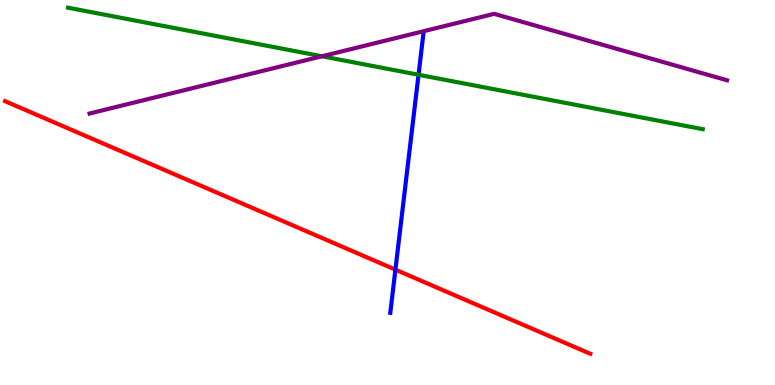[{'lines': ['blue', 'red'], 'intersections': [{'x': 5.1, 'y': 3.0}]}, {'lines': ['green', 'red'], 'intersections': []}, {'lines': ['purple', 'red'], 'intersections': []}, {'lines': ['blue', 'green'], 'intersections': [{'x': 5.4, 'y': 8.06}]}, {'lines': ['blue', 'purple'], 'intersections': []}, {'lines': ['green', 'purple'], 'intersections': [{'x': 4.15, 'y': 8.54}]}]